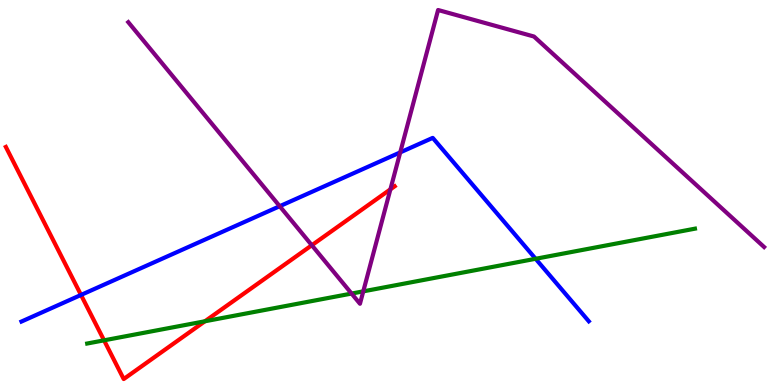[{'lines': ['blue', 'red'], 'intersections': [{'x': 1.05, 'y': 2.34}]}, {'lines': ['green', 'red'], 'intersections': [{'x': 1.34, 'y': 1.16}, {'x': 2.64, 'y': 1.66}]}, {'lines': ['purple', 'red'], 'intersections': [{'x': 4.02, 'y': 3.63}, {'x': 5.04, 'y': 5.08}]}, {'lines': ['blue', 'green'], 'intersections': [{'x': 6.91, 'y': 3.28}]}, {'lines': ['blue', 'purple'], 'intersections': [{'x': 3.61, 'y': 4.64}, {'x': 5.16, 'y': 6.04}]}, {'lines': ['green', 'purple'], 'intersections': [{'x': 4.54, 'y': 2.38}, {'x': 4.69, 'y': 2.43}]}]